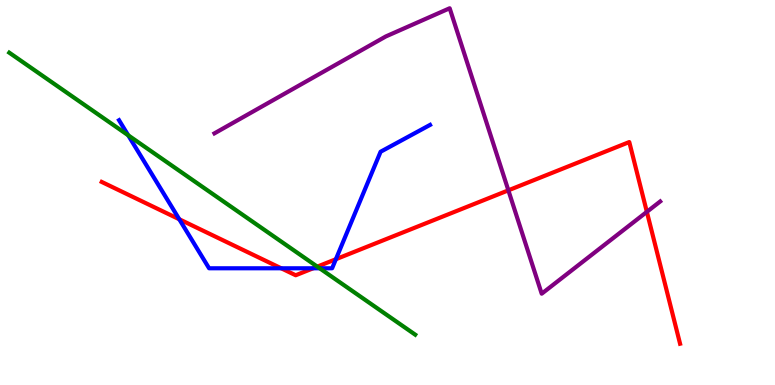[{'lines': ['blue', 'red'], 'intersections': [{'x': 2.31, 'y': 4.31}, {'x': 3.63, 'y': 3.03}, {'x': 4.04, 'y': 3.03}, {'x': 4.33, 'y': 3.27}]}, {'lines': ['green', 'red'], 'intersections': [{'x': 4.09, 'y': 3.07}]}, {'lines': ['purple', 'red'], 'intersections': [{'x': 6.56, 'y': 5.06}, {'x': 8.35, 'y': 4.5}]}, {'lines': ['blue', 'green'], 'intersections': [{'x': 1.65, 'y': 6.49}, {'x': 4.12, 'y': 3.03}]}, {'lines': ['blue', 'purple'], 'intersections': []}, {'lines': ['green', 'purple'], 'intersections': []}]